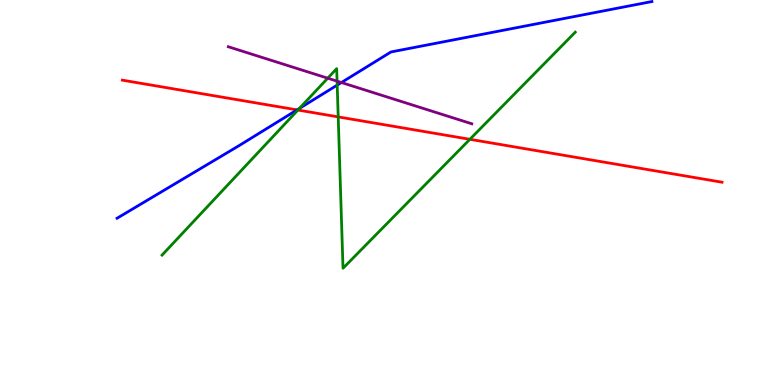[{'lines': ['blue', 'red'], 'intersections': [{'x': 3.83, 'y': 7.15}]}, {'lines': ['green', 'red'], 'intersections': [{'x': 3.84, 'y': 7.14}, {'x': 4.36, 'y': 6.96}, {'x': 6.06, 'y': 6.38}]}, {'lines': ['purple', 'red'], 'intersections': []}, {'lines': ['blue', 'green'], 'intersections': [{'x': 3.86, 'y': 7.18}, {'x': 4.35, 'y': 7.79}]}, {'lines': ['blue', 'purple'], 'intersections': [{'x': 4.41, 'y': 7.86}]}, {'lines': ['green', 'purple'], 'intersections': [{'x': 4.23, 'y': 7.97}, {'x': 4.35, 'y': 7.89}]}]